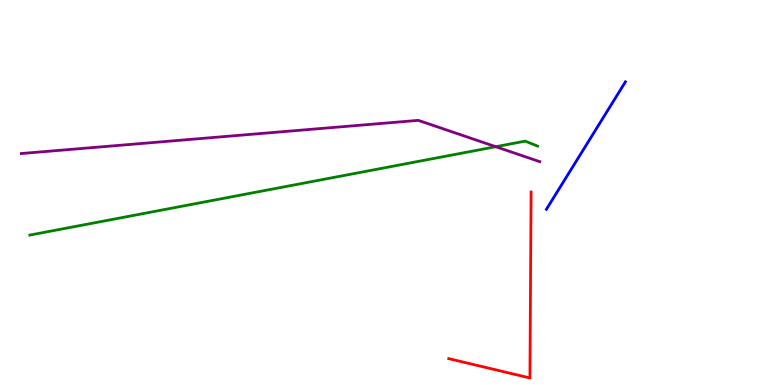[{'lines': ['blue', 'red'], 'intersections': []}, {'lines': ['green', 'red'], 'intersections': []}, {'lines': ['purple', 'red'], 'intersections': []}, {'lines': ['blue', 'green'], 'intersections': []}, {'lines': ['blue', 'purple'], 'intersections': []}, {'lines': ['green', 'purple'], 'intersections': [{'x': 6.4, 'y': 6.19}]}]